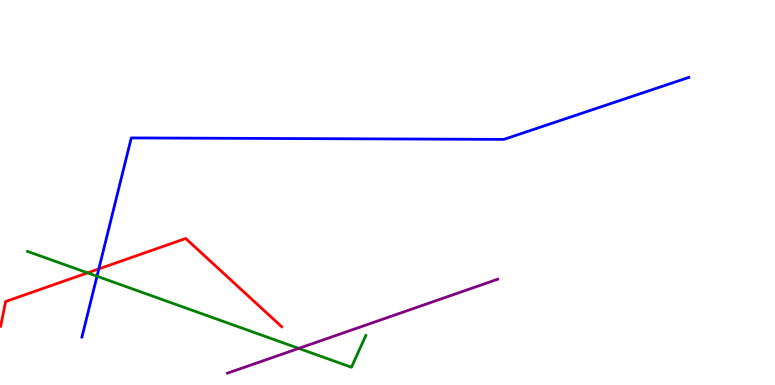[{'lines': ['blue', 'red'], 'intersections': [{'x': 1.28, 'y': 3.02}]}, {'lines': ['green', 'red'], 'intersections': [{'x': 1.13, 'y': 2.91}]}, {'lines': ['purple', 'red'], 'intersections': []}, {'lines': ['blue', 'green'], 'intersections': [{'x': 1.25, 'y': 2.83}]}, {'lines': ['blue', 'purple'], 'intersections': []}, {'lines': ['green', 'purple'], 'intersections': [{'x': 3.85, 'y': 0.951}]}]